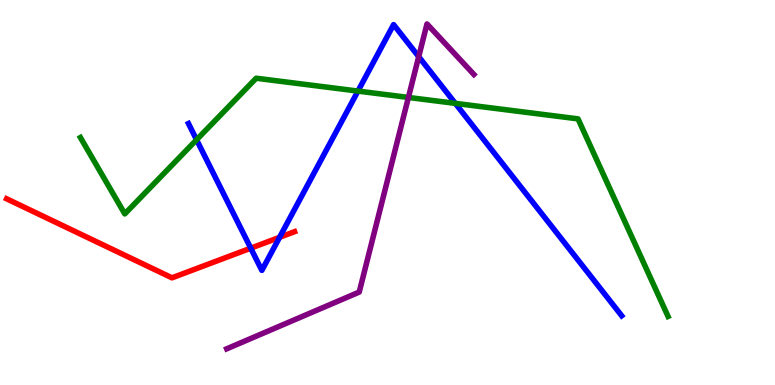[{'lines': ['blue', 'red'], 'intersections': [{'x': 3.24, 'y': 3.55}, {'x': 3.61, 'y': 3.84}]}, {'lines': ['green', 'red'], 'intersections': []}, {'lines': ['purple', 'red'], 'intersections': []}, {'lines': ['blue', 'green'], 'intersections': [{'x': 2.54, 'y': 6.37}, {'x': 4.62, 'y': 7.63}, {'x': 5.87, 'y': 7.32}]}, {'lines': ['blue', 'purple'], 'intersections': [{'x': 5.4, 'y': 8.53}]}, {'lines': ['green', 'purple'], 'intersections': [{'x': 5.27, 'y': 7.47}]}]